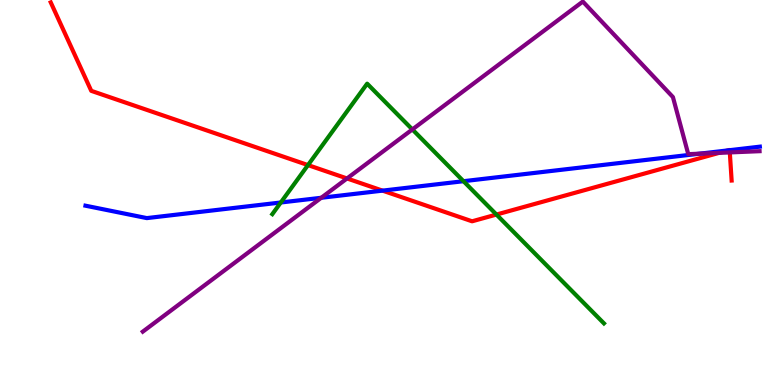[{'lines': ['blue', 'red'], 'intersections': [{'x': 4.94, 'y': 5.05}, {'x': 9.4, 'y': 6.09}, {'x': 9.41, 'y': 6.1}]}, {'lines': ['green', 'red'], 'intersections': [{'x': 3.97, 'y': 5.71}, {'x': 6.41, 'y': 4.43}]}, {'lines': ['purple', 'red'], 'intersections': [{'x': 4.48, 'y': 5.36}, {'x': 9.28, 'y': 6.03}, {'x': 9.42, 'y': 6.04}]}, {'lines': ['blue', 'green'], 'intersections': [{'x': 3.62, 'y': 4.74}, {'x': 5.98, 'y': 5.29}]}, {'lines': ['blue', 'purple'], 'intersections': [{'x': 4.15, 'y': 4.86}, {'x': 9.03, 'y': 6.01}]}, {'lines': ['green', 'purple'], 'intersections': [{'x': 5.32, 'y': 6.64}]}]